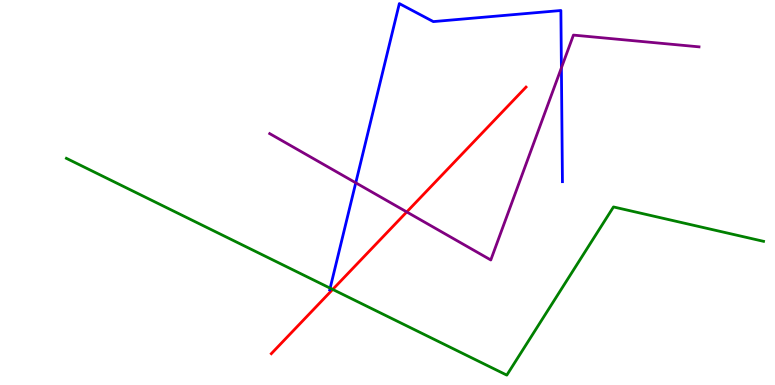[{'lines': ['blue', 'red'], 'intersections': []}, {'lines': ['green', 'red'], 'intersections': [{'x': 4.29, 'y': 2.48}]}, {'lines': ['purple', 'red'], 'intersections': [{'x': 5.25, 'y': 4.5}]}, {'lines': ['blue', 'green'], 'intersections': [{'x': 4.26, 'y': 2.52}]}, {'lines': ['blue', 'purple'], 'intersections': [{'x': 4.59, 'y': 5.25}, {'x': 7.24, 'y': 8.24}]}, {'lines': ['green', 'purple'], 'intersections': []}]